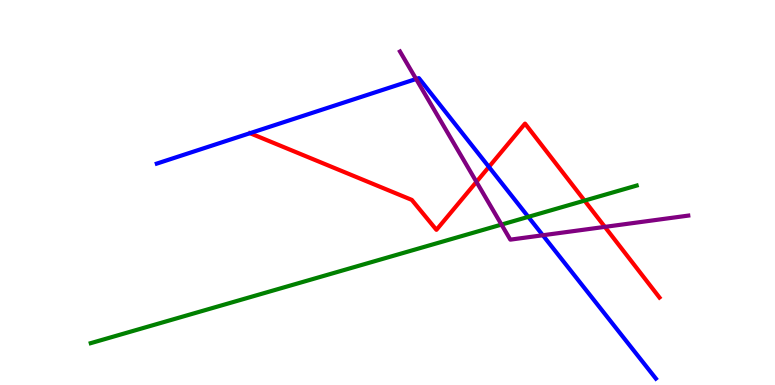[{'lines': ['blue', 'red'], 'intersections': [{'x': 6.31, 'y': 5.66}]}, {'lines': ['green', 'red'], 'intersections': [{'x': 7.54, 'y': 4.79}]}, {'lines': ['purple', 'red'], 'intersections': [{'x': 6.15, 'y': 5.28}, {'x': 7.8, 'y': 4.11}]}, {'lines': ['blue', 'green'], 'intersections': [{'x': 6.82, 'y': 4.37}]}, {'lines': ['blue', 'purple'], 'intersections': [{'x': 5.37, 'y': 7.95}, {'x': 7.0, 'y': 3.89}]}, {'lines': ['green', 'purple'], 'intersections': [{'x': 6.47, 'y': 4.17}]}]